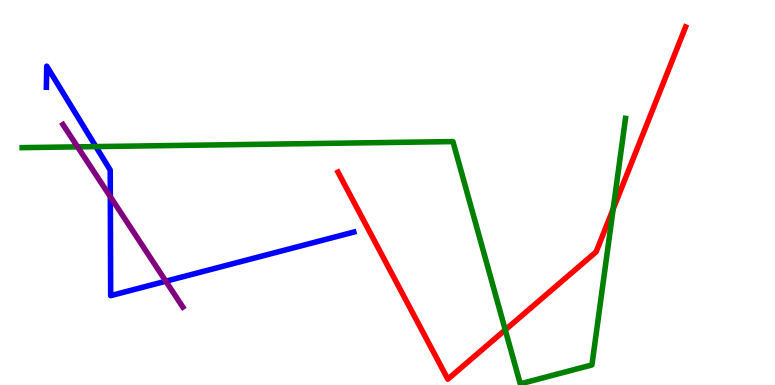[{'lines': ['blue', 'red'], 'intersections': []}, {'lines': ['green', 'red'], 'intersections': [{'x': 6.52, 'y': 1.43}, {'x': 7.91, 'y': 4.57}]}, {'lines': ['purple', 'red'], 'intersections': []}, {'lines': ['blue', 'green'], 'intersections': [{'x': 1.24, 'y': 6.19}]}, {'lines': ['blue', 'purple'], 'intersections': [{'x': 1.42, 'y': 4.89}, {'x': 2.14, 'y': 2.7}]}, {'lines': ['green', 'purple'], 'intersections': [{'x': 1.0, 'y': 6.19}]}]